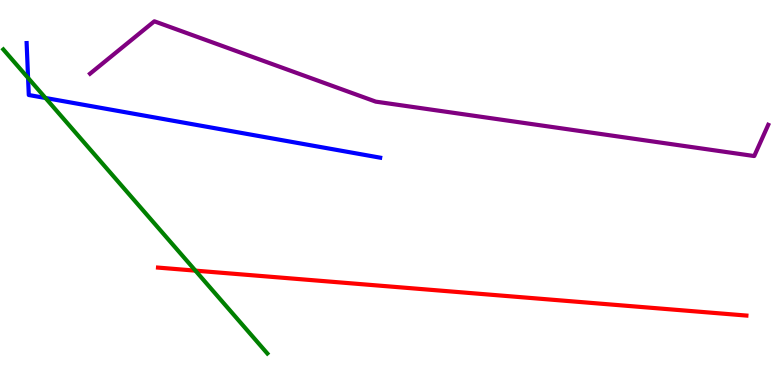[{'lines': ['blue', 'red'], 'intersections': []}, {'lines': ['green', 'red'], 'intersections': [{'x': 2.52, 'y': 2.97}]}, {'lines': ['purple', 'red'], 'intersections': []}, {'lines': ['blue', 'green'], 'intersections': [{'x': 0.362, 'y': 7.98}, {'x': 0.587, 'y': 7.45}]}, {'lines': ['blue', 'purple'], 'intersections': []}, {'lines': ['green', 'purple'], 'intersections': []}]